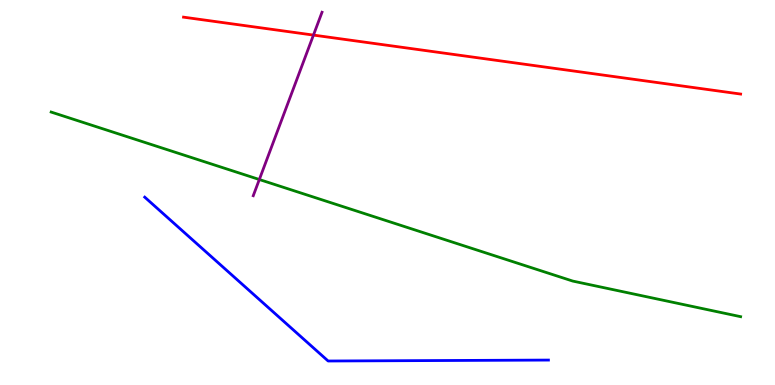[{'lines': ['blue', 'red'], 'intersections': []}, {'lines': ['green', 'red'], 'intersections': []}, {'lines': ['purple', 'red'], 'intersections': [{'x': 4.04, 'y': 9.09}]}, {'lines': ['blue', 'green'], 'intersections': []}, {'lines': ['blue', 'purple'], 'intersections': []}, {'lines': ['green', 'purple'], 'intersections': [{'x': 3.35, 'y': 5.34}]}]